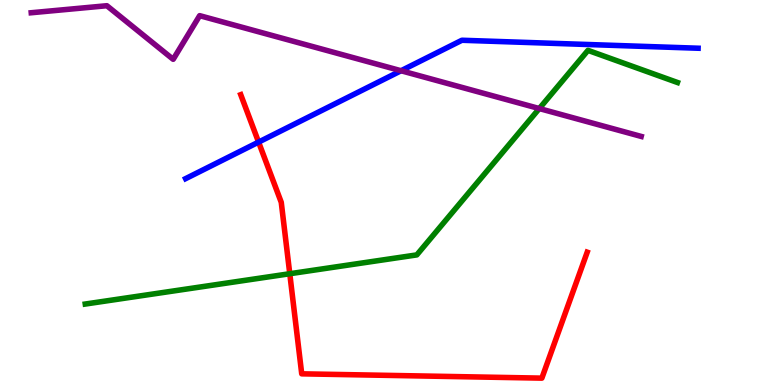[{'lines': ['blue', 'red'], 'intersections': [{'x': 3.34, 'y': 6.31}]}, {'lines': ['green', 'red'], 'intersections': [{'x': 3.74, 'y': 2.89}]}, {'lines': ['purple', 'red'], 'intersections': []}, {'lines': ['blue', 'green'], 'intersections': []}, {'lines': ['blue', 'purple'], 'intersections': [{'x': 5.17, 'y': 8.16}]}, {'lines': ['green', 'purple'], 'intersections': [{'x': 6.96, 'y': 7.18}]}]